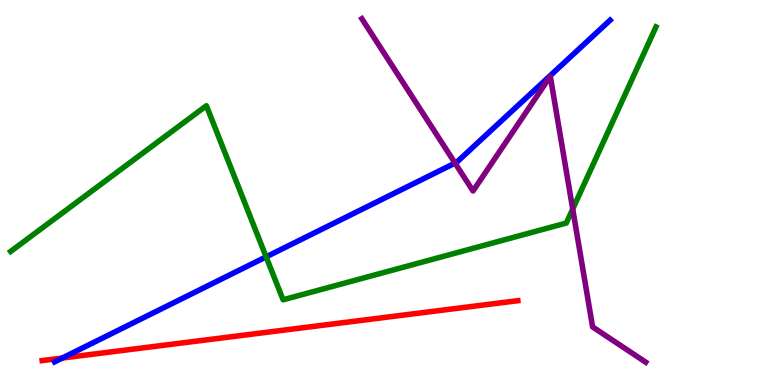[{'lines': ['blue', 'red'], 'intersections': [{'x': 0.804, 'y': 0.7}]}, {'lines': ['green', 'red'], 'intersections': []}, {'lines': ['purple', 'red'], 'intersections': []}, {'lines': ['blue', 'green'], 'intersections': [{'x': 3.43, 'y': 3.33}]}, {'lines': ['blue', 'purple'], 'intersections': [{'x': 5.87, 'y': 5.76}]}, {'lines': ['green', 'purple'], 'intersections': [{'x': 7.39, 'y': 4.57}]}]